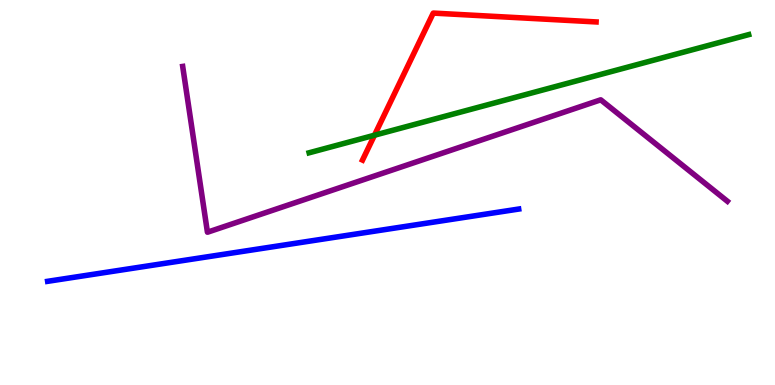[{'lines': ['blue', 'red'], 'intersections': []}, {'lines': ['green', 'red'], 'intersections': [{'x': 4.83, 'y': 6.49}]}, {'lines': ['purple', 'red'], 'intersections': []}, {'lines': ['blue', 'green'], 'intersections': []}, {'lines': ['blue', 'purple'], 'intersections': []}, {'lines': ['green', 'purple'], 'intersections': []}]